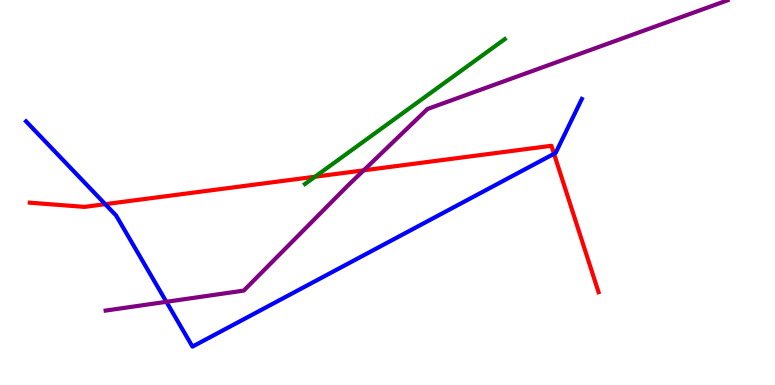[{'lines': ['blue', 'red'], 'intersections': [{'x': 1.36, 'y': 4.7}, {'x': 7.15, 'y': 6.01}]}, {'lines': ['green', 'red'], 'intersections': [{'x': 4.07, 'y': 5.41}]}, {'lines': ['purple', 'red'], 'intersections': [{'x': 4.69, 'y': 5.58}]}, {'lines': ['blue', 'green'], 'intersections': []}, {'lines': ['blue', 'purple'], 'intersections': [{'x': 2.15, 'y': 2.16}]}, {'lines': ['green', 'purple'], 'intersections': []}]